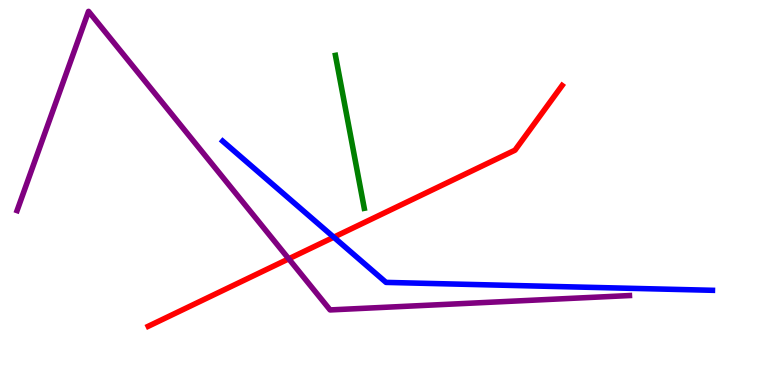[{'lines': ['blue', 'red'], 'intersections': [{'x': 4.31, 'y': 3.84}]}, {'lines': ['green', 'red'], 'intersections': []}, {'lines': ['purple', 'red'], 'intersections': [{'x': 3.73, 'y': 3.28}]}, {'lines': ['blue', 'green'], 'intersections': []}, {'lines': ['blue', 'purple'], 'intersections': []}, {'lines': ['green', 'purple'], 'intersections': []}]